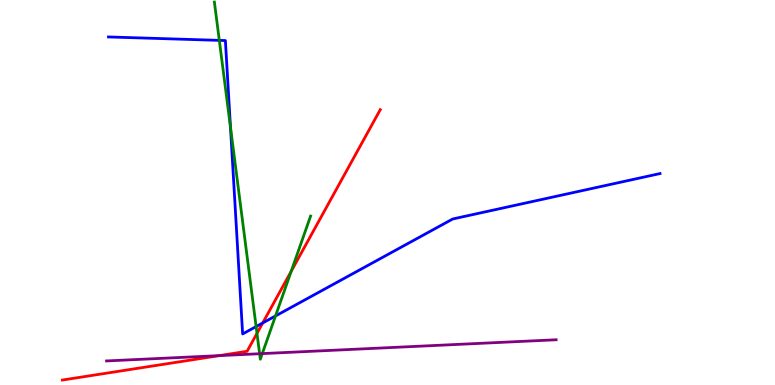[{'lines': ['blue', 'red'], 'intersections': [{'x': 3.39, 'y': 1.61}]}, {'lines': ['green', 'red'], 'intersections': [{'x': 3.32, 'y': 1.34}, {'x': 3.76, 'y': 2.95}]}, {'lines': ['purple', 'red'], 'intersections': [{'x': 2.83, 'y': 0.763}]}, {'lines': ['blue', 'green'], 'intersections': [{'x': 2.83, 'y': 8.95}, {'x': 2.97, 'y': 6.7}, {'x': 3.3, 'y': 1.52}, {'x': 3.56, 'y': 1.79}]}, {'lines': ['blue', 'purple'], 'intersections': []}, {'lines': ['green', 'purple'], 'intersections': [{'x': 3.35, 'y': 0.812}, {'x': 3.38, 'y': 0.816}]}]